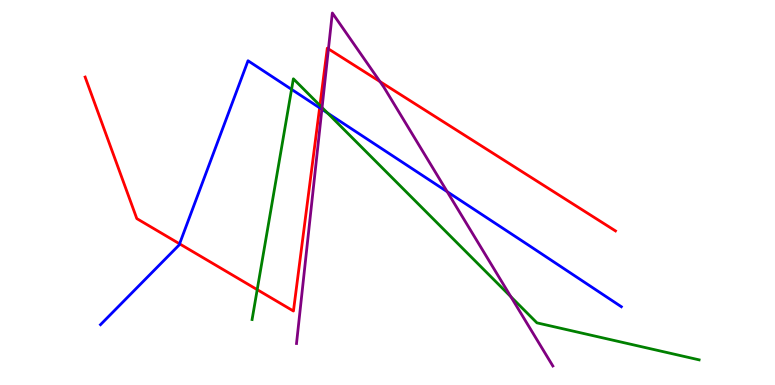[{'lines': ['blue', 'red'], 'intersections': [{'x': 2.32, 'y': 3.67}, {'x': 4.12, 'y': 7.2}]}, {'lines': ['green', 'red'], 'intersections': [{'x': 3.32, 'y': 2.48}, {'x': 4.13, 'y': 7.26}]}, {'lines': ['purple', 'red'], 'intersections': [{'x': 4.24, 'y': 8.73}, {'x': 4.9, 'y': 7.88}]}, {'lines': ['blue', 'green'], 'intersections': [{'x': 3.76, 'y': 7.68}, {'x': 4.23, 'y': 7.06}]}, {'lines': ['blue', 'purple'], 'intersections': [{'x': 4.15, 'y': 7.16}, {'x': 5.77, 'y': 5.02}]}, {'lines': ['green', 'purple'], 'intersections': [{'x': 4.16, 'y': 7.21}, {'x': 6.59, 'y': 2.29}]}]